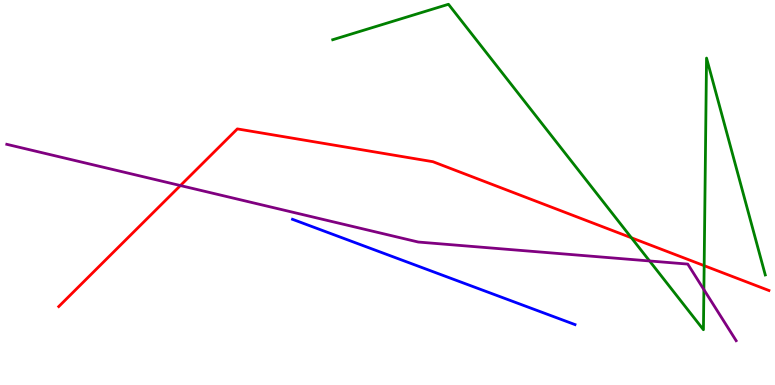[{'lines': ['blue', 'red'], 'intersections': []}, {'lines': ['green', 'red'], 'intersections': [{'x': 8.15, 'y': 3.82}, {'x': 9.09, 'y': 3.1}]}, {'lines': ['purple', 'red'], 'intersections': [{'x': 2.33, 'y': 5.18}]}, {'lines': ['blue', 'green'], 'intersections': []}, {'lines': ['blue', 'purple'], 'intersections': []}, {'lines': ['green', 'purple'], 'intersections': [{'x': 8.38, 'y': 3.22}, {'x': 9.08, 'y': 2.48}]}]